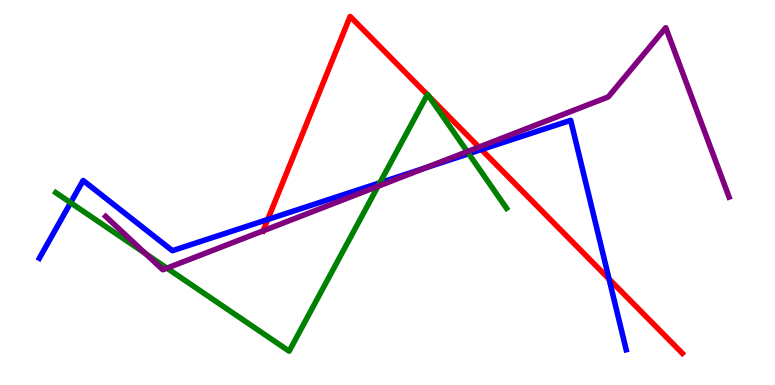[{'lines': ['blue', 'red'], 'intersections': [{'x': 3.45, 'y': 4.3}, {'x': 6.21, 'y': 6.12}, {'x': 7.86, 'y': 2.75}]}, {'lines': ['green', 'red'], 'intersections': [{'x': 5.51, 'y': 7.54}, {'x': 5.54, 'y': 7.5}]}, {'lines': ['purple', 'red'], 'intersections': [{'x': 3.4, 'y': 4.0}, {'x': 6.18, 'y': 6.18}]}, {'lines': ['blue', 'green'], 'intersections': [{'x': 0.911, 'y': 4.73}, {'x': 4.9, 'y': 5.25}, {'x': 6.05, 'y': 6.01}]}, {'lines': ['blue', 'purple'], 'intersections': [{'x': 5.49, 'y': 5.64}]}, {'lines': ['green', 'purple'], 'intersections': [{'x': 1.88, 'y': 3.41}, {'x': 2.15, 'y': 3.04}, {'x': 4.88, 'y': 5.16}, {'x': 6.03, 'y': 6.06}]}]